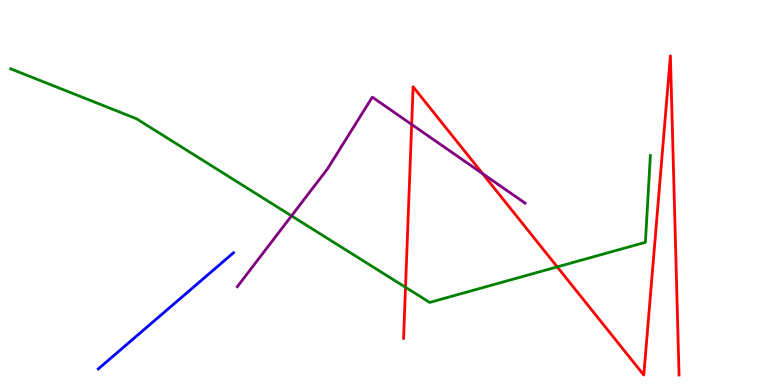[{'lines': ['blue', 'red'], 'intersections': []}, {'lines': ['green', 'red'], 'intersections': [{'x': 5.23, 'y': 2.54}, {'x': 7.19, 'y': 3.07}]}, {'lines': ['purple', 'red'], 'intersections': [{'x': 5.31, 'y': 6.77}, {'x': 6.23, 'y': 5.49}]}, {'lines': ['blue', 'green'], 'intersections': []}, {'lines': ['blue', 'purple'], 'intersections': []}, {'lines': ['green', 'purple'], 'intersections': [{'x': 3.76, 'y': 4.39}]}]